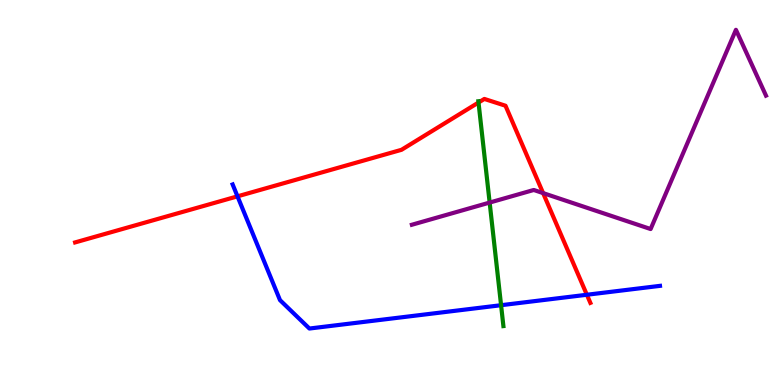[{'lines': ['blue', 'red'], 'intersections': [{'x': 3.06, 'y': 4.9}, {'x': 7.57, 'y': 2.34}]}, {'lines': ['green', 'red'], 'intersections': [{'x': 6.17, 'y': 7.34}]}, {'lines': ['purple', 'red'], 'intersections': [{'x': 7.01, 'y': 4.98}]}, {'lines': ['blue', 'green'], 'intersections': [{'x': 6.47, 'y': 2.07}]}, {'lines': ['blue', 'purple'], 'intersections': []}, {'lines': ['green', 'purple'], 'intersections': [{'x': 6.32, 'y': 4.74}]}]